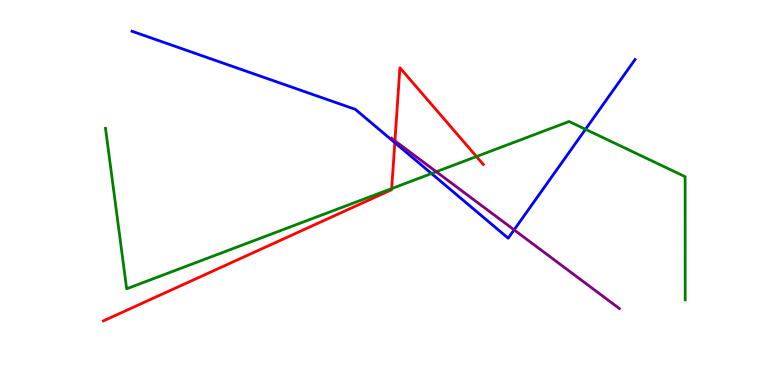[{'lines': ['blue', 'red'], 'intersections': [{'x': 5.09, 'y': 6.3}]}, {'lines': ['green', 'red'], 'intersections': [{'x': 5.05, 'y': 5.1}, {'x': 6.15, 'y': 5.93}]}, {'lines': ['purple', 'red'], 'intersections': [{'x': 5.1, 'y': 6.34}]}, {'lines': ['blue', 'green'], 'intersections': [{'x': 5.57, 'y': 5.49}, {'x': 7.55, 'y': 6.64}]}, {'lines': ['blue', 'purple'], 'intersections': [{'x': 6.63, 'y': 4.03}]}, {'lines': ['green', 'purple'], 'intersections': [{'x': 5.63, 'y': 5.54}]}]